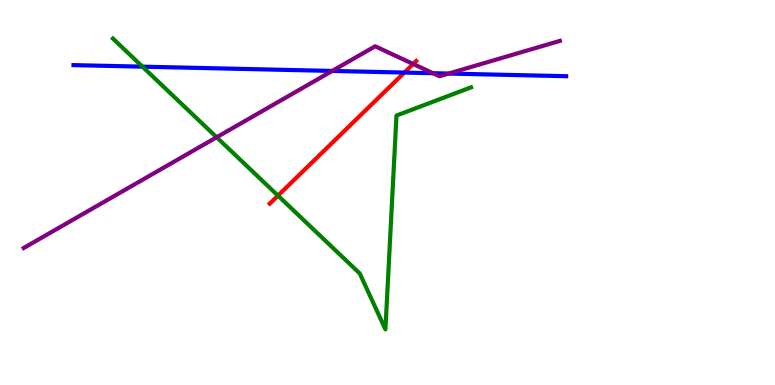[{'lines': ['blue', 'red'], 'intersections': [{'x': 5.22, 'y': 8.12}]}, {'lines': ['green', 'red'], 'intersections': [{'x': 3.59, 'y': 4.92}]}, {'lines': ['purple', 'red'], 'intersections': [{'x': 5.33, 'y': 8.34}]}, {'lines': ['blue', 'green'], 'intersections': [{'x': 1.84, 'y': 8.27}]}, {'lines': ['blue', 'purple'], 'intersections': [{'x': 4.29, 'y': 8.16}, {'x': 5.59, 'y': 8.1}, {'x': 5.79, 'y': 8.09}]}, {'lines': ['green', 'purple'], 'intersections': [{'x': 2.8, 'y': 6.43}]}]